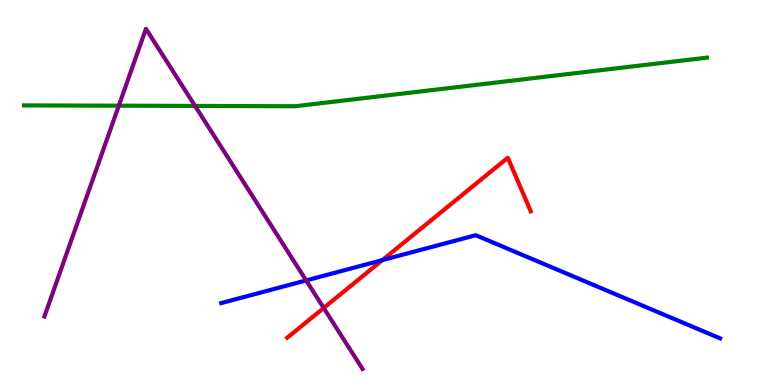[{'lines': ['blue', 'red'], 'intersections': [{'x': 4.93, 'y': 3.24}]}, {'lines': ['green', 'red'], 'intersections': []}, {'lines': ['purple', 'red'], 'intersections': [{'x': 4.18, 'y': 2.0}]}, {'lines': ['blue', 'green'], 'intersections': []}, {'lines': ['blue', 'purple'], 'intersections': [{'x': 3.95, 'y': 2.72}]}, {'lines': ['green', 'purple'], 'intersections': [{'x': 1.53, 'y': 7.25}, {'x': 2.52, 'y': 7.25}]}]